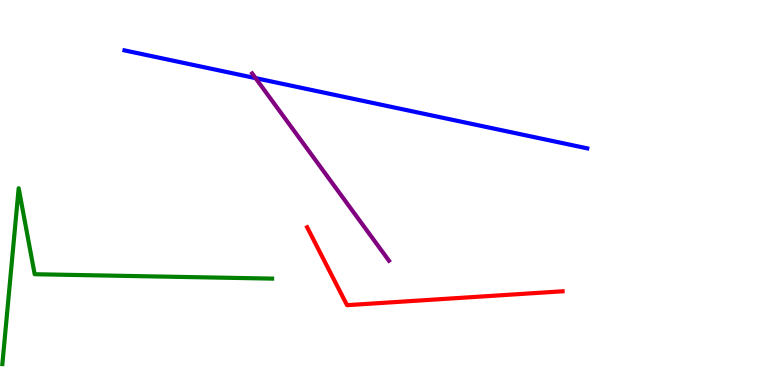[{'lines': ['blue', 'red'], 'intersections': []}, {'lines': ['green', 'red'], 'intersections': []}, {'lines': ['purple', 'red'], 'intersections': []}, {'lines': ['blue', 'green'], 'intersections': []}, {'lines': ['blue', 'purple'], 'intersections': [{'x': 3.3, 'y': 7.97}]}, {'lines': ['green', 'purple'], 'intersections': []}]